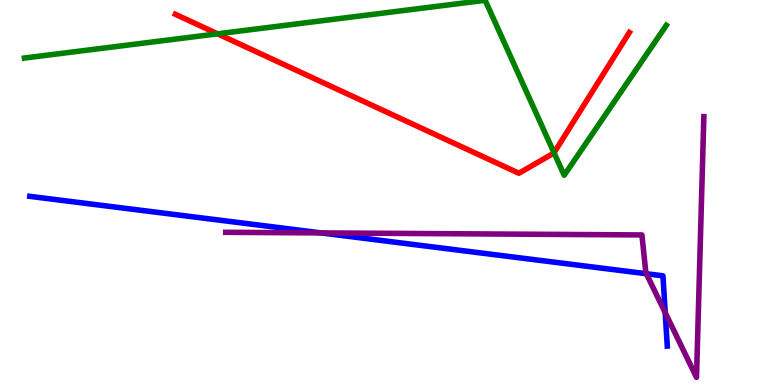[{'lines': ['blue', 'red'], 'intersections': []}, {'lines': ['green', 'red'], 'intersections': [{'x': 2.81, 'y': 9.12}, {'x': 7.15, 'y': 6.03}]}, {'lines': ['purple', 'red'], 'intersections': []}, {'lines': ['blue', 'green'], 'intersections': []}, {'lines': ['blue', 'purple'], 'intersections': [{'x': 4.14, 'y': 3.95}, {'x': 8.34, 'y': 2.89}, {'x': 8.58, 'y': 1.88}]}, {'lines': ['green', 'purple'], 'intersections': []}]